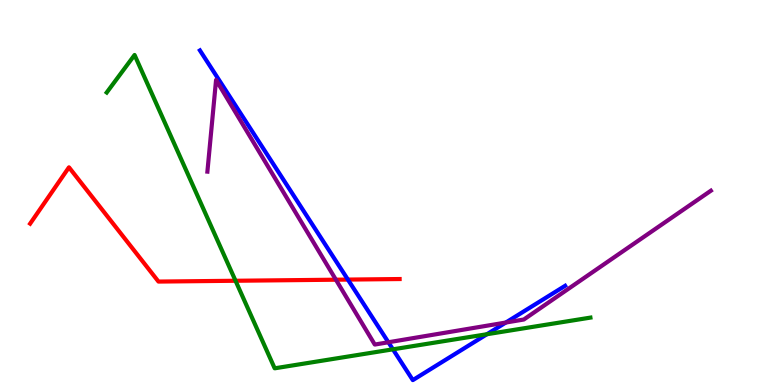[{'lines': ['blue', 'red'], 'intersections': [{'x': 4.49, 'y': 2.74}]}, {'lines': ['green', 'red'], 'intersections': [{'x': 3.04, 'y': 2.71}]}, {'lines': ['purple', 'red'], 'intersections': [{'x': 4.33, 'y': 2.73}]}, {'lines': ['blue', 'green'], 'intersections': [{'x': 5.07, 'y': 0.927}, {'x': 6.28, 'y': 1.32}]}, {'lines': ['blue', 'purple'], 'intersections': [{'x': 5.01, 'y': 1.11}, {'x': 6.53, 'y': 1.62}]}, {'lines': ['green', 'purple'], 'intersections': []}]